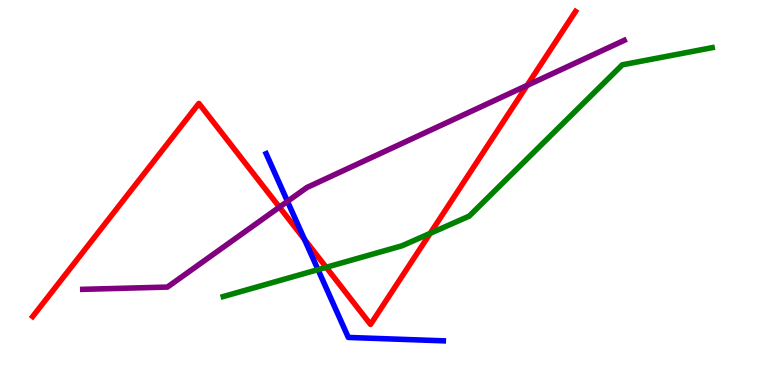[{'lines': ['blue', 'red'], 'intersections': [{'x': 3.93, 'y': 3.78}]}, {'lines': ['green', 'red'], 'intersections': [{'x': 4.21, 'y': 3.06}, {'x': 5.55, 'y': 3.94}]}, {'lines': ['purple', 'red'], 'intersections': [{'x': 3.61, 'y': 4.62}, {'x': 6.8, 'y': 7.78}]}, {'lines': ['blue', 'green'], 'intersections': [{'x': 4.1, 'y': 3.0}]}, {'lines': ['blue', 'purple'], 'intersections': [{'x': 3.71, 'y': 4.77}]}, {'lines': ['green', 'purple'], 'intersections': []}]